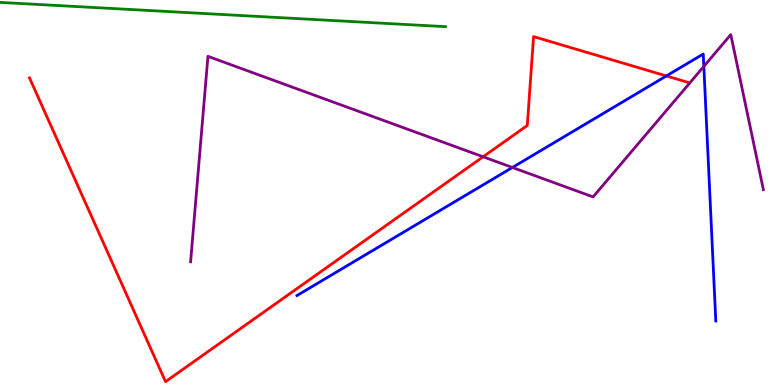[{'lines': ['blue', 'red'], 'intersections': [{'x': 8.6, 'y': 8.03}]}, {'lines': ['green', 'red'], 'intersections': []}, {'lines': ['purple', 'red'], 'intersections': [{'x': 6.23, 'y': 5.93}]}, {'lines': ['blue', 'green'], 'intersections': []}, {'lines': ['blue', 'purple'], 'intersections': [{'x': 6.61, 'y': 5.65}, {'x': 9.08, 'y': 8.28}]}, {'lines': ['green', 'purple'], 'intersections': []}]